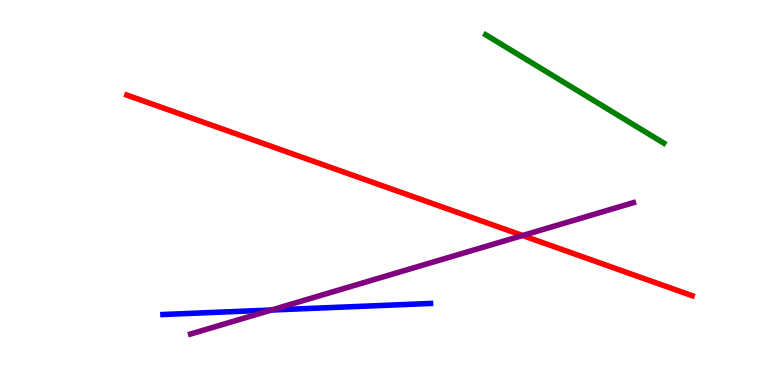[{'lines': ['blue', 'red'], 'intersections': []}, {'lines': ['green', 'red'], 'intersections': []}, {'lines': ['purple', 'red'], 'intersections': [{'x': 6.74, 'y': 3.88}]}, {'lines': ['blue', 'green'], 'intersections': []}, {'lines': ['blue', 'purple'], 'intersections': [{'x': 3.5, 'y': 1.95}]}, {'lines': ['green', 'purple'], 'intersections': []}]